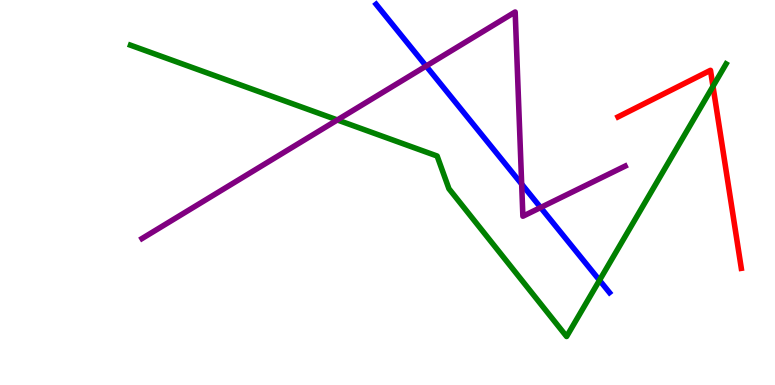[{'lines': ['blue', 'red'], 'intersections': []}, {'lines': ['green', 'red'], 'intersections': [{'x': 9.2, 'y': 7.76}]}, {'lines': ['purple', 'red'], 'intersections': []}, {'lines': ['blue', 'green'], 'intersections': [{'x': 7.74, 'y': 2.72}]}, {'lines': ['blue', 'purple'], 'intersections': [{'x': 5.5, 'y': 8.28}, {'x': 6.73, 'y': 5.22}, {'x': 6.98, 'y': 4.61}]}, {'lines': ['green', 'purple'], 'intersections': [{'x': 4.35, 'y': 6.88}]}]